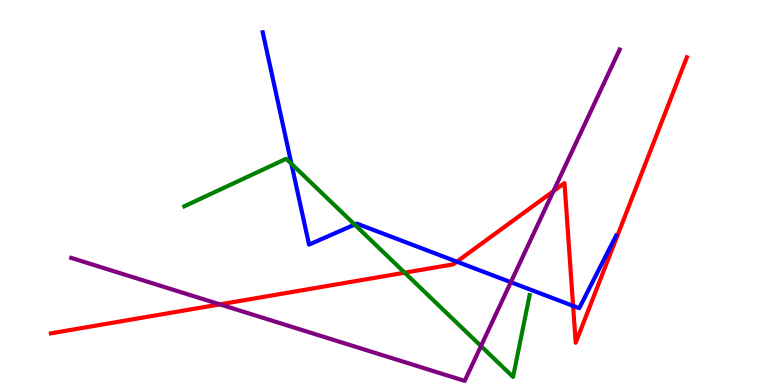[{'lines': ['blue', 'red'], 'intersections': [{'x': 5.89, 'y': 3.2}, {'x': 7.39, 'y': 2.06}]}, {'lines': ['green', 'red'], 'intersections': [{'x': 5.22, 'y': 2.92}]}, {'lines': ['purple', 'red'], 'intersections': [{'x': 2.84, 'y': 2.09}, {'x': 7.14, 'y': 5.03}]}, {'lines': ['blue', 'green'], 'intersections': [{'x': 3.76, 'y': 5.75}, {'x': 4.58, 'y': 4.17}]}, {'lines': ['blue', 'purple'], 'intersections': [{'x': 6.59, 'y': 2.67}]}, {'lines': ['green', 'purple'], 'intersections': [{'x': 6.21, 'y': 1.01}]}]